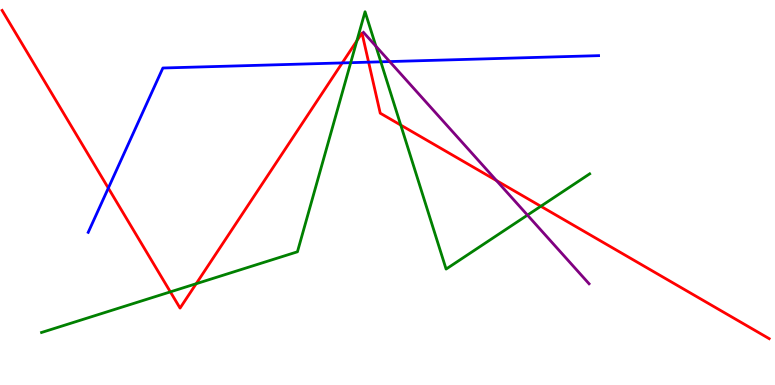[{'lines': ['blue', 'red'], 'intersections': [{'x': 1.4, 'y': 5.11}, {'x': 4.42, 'y': 8.37}, {'x': 4.76, 'y': 8.39}]}, {'lines': ['green', 'red'], 'intersections': [{'x': 2.2, 'y': 2.42}, {'x': 2.53, 'y': 2.63}, {'x': 4.6, 'y': 8.94}, {'x': 5.17, 'y': 6.75}, {'x': 6.98, 'y': 4.64}]}, {'lines': ['purple', 'red'], 'intersections': [{'x': 6.41, 'y': 5.31}]}, {'lines': ['blue', 'green'], 'intersections': [{'x': 4.53, 'y': 8.37}, {'x': 4.91, 'y': 8.39}]}, {'lines': ['blue', 'purple'], 'intersections': [{'x': 5.03, 'y': 8.4}]}, {'lines': ['green', 'purple'], 'intersections': [{'x': 4.85, 'y': 8.8}, {'x': 6.81, 'y': 4.41}]}]